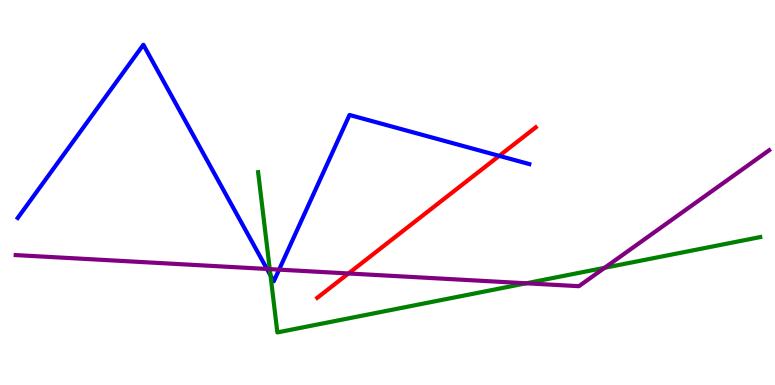[{'lines': ['blue', 'red'], 'intersections': [{'x': 6.44, 'y': 5.95}]}, {'lines': ['green', 'red'], 'intersections': []}, {'lines': ['purple', 'red'], 'intersections': [{'x': 4.5, 'y': 2.9}]}, {'lines': ['blue', 'green'], 'intersections': [{'x': 3.49, 'y': 2.85}]}, {'lines': ['blue', 'purple'], 'intersections': [{'x': 3.44, 'y': 3.01}, {'x': 3.6, 'y': 3.0}]}, {'lines': ['green', 'purple'], 'intersections': [{'x': 3.48, 'y': 3.01}, {'x': 6.79, 'y': 2.64}, {'x': 7.8, 'y': 3.04}]}]